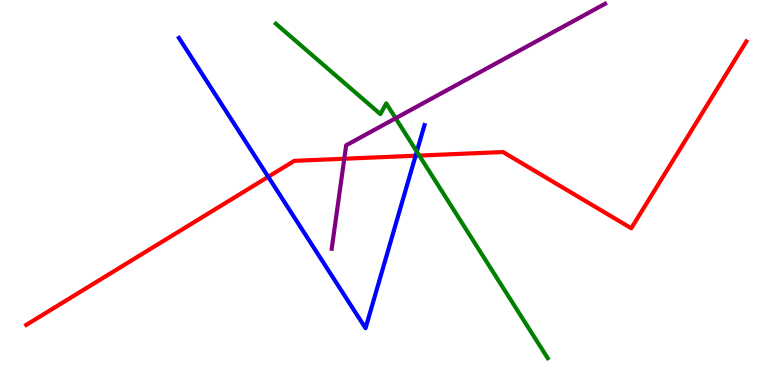[{'lines': ['blue', 'red'], 'intersections': [{'x': 3.46, 'y': 5.41}, {'x': 5.36, 'y': 5.96}]}, {'lines': ['green', 'red'], 'intersections': [{'x': 5.41, 'y': 5.96}]}, {'lines': ['purple', 'red'], 'intersections': [{'x': 4.44, 'y': 5.88}]}, {'lines': ['blue', 'green'], 'intersections': [{'x': 5.38, 'y': 6.06}]}, {'lines': ['blue', 'purple'], 'intersections': []}, {'lines': ['green', 'purple'], 'intersections': [{'x': 5.11, 'y': 6.93}]}]